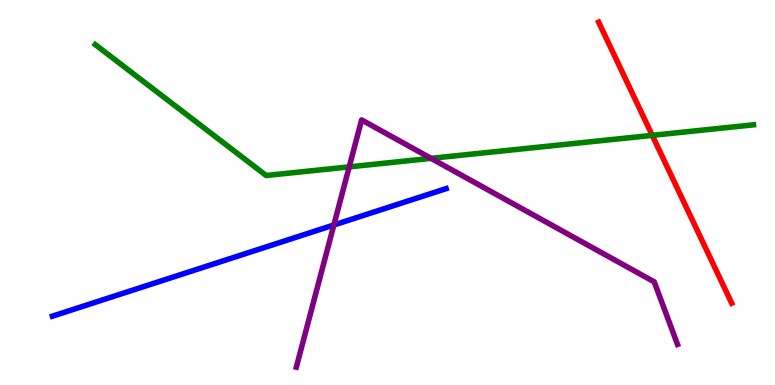[{'lines': ['blue', 'red'], 'intersections': []}, {'lines': ['green', 'red'], 'intersections': [{'x': 8.42, 'y': 6.48}]}, {'lines': ['purple', 'red'], 'intersections': []}, {'lines': ['blue', 'green'], 'intersections': []}, {'lines': ['blue', 'purple'], 'intersections': [{'x': 4.31, 'y': 4.16}]}, {'lines': ['green', 'purple'], 'intersections': [{'x': 4.51, 'y': 5.67}, {'x': 5.56, 'y': 5.89}]}]